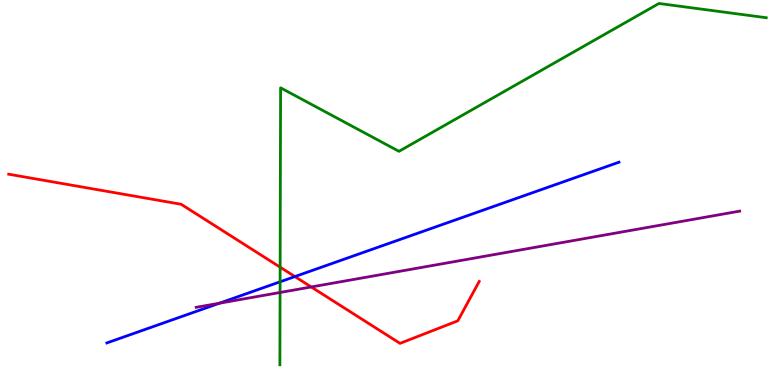[{'lines': ['blue', 'red'], 'intersections': [{'x': 3.81, 'y': 2.82}]}, {'lines': ['green', 'red'], 'intersections': [{'x': 3.61, 'y': 3.06}]}, {'lines': ['purple', 'red'], 'intersections': [{'x': 4.02, 'y': 2.55}]}, {'lines': ['blue', 'green'], 'intersections': [{'x': 3.61, 'y': 2.68}]}, {'lines': ['blue', 'purple'], 'intersections': [{'x': 2.83, 'y': 2.12}]}, {'lines': ['green', 'purple'], 'intersections': [{'x': 3.61, 'y': 2.4}]}]